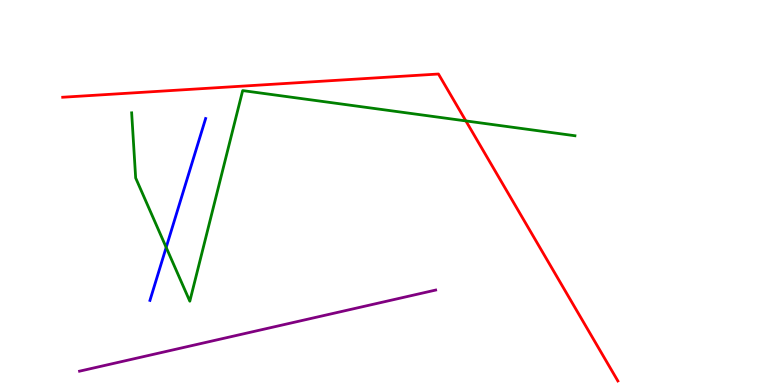[{'lines': ['blue', 'red'], 'intersections': []}, {'lines': ['green', 'red'], 'intersections': [{'x': 6.01, 'y': 6.86}]}, {'lines': ['purple', 'red'], 'intersections': []}, {'lines': ['blue', 'green'], 'intersections': [{'x': 2.14, 'y': 3.57}]}, {'lines': ['blue', 'purple'], 'intersections': []}, {'lines': ['green', 'purple'], 'intersections': []}]